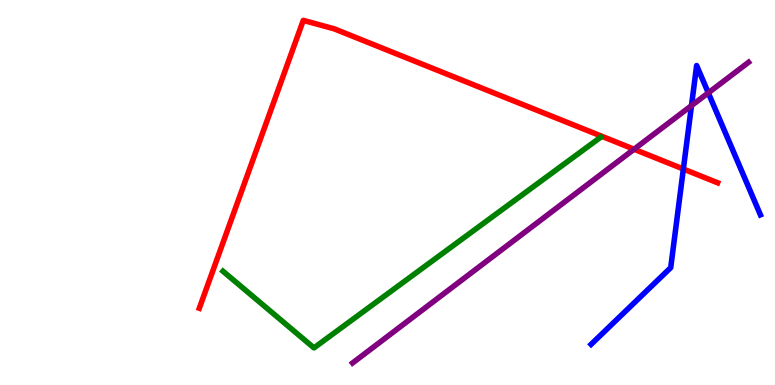[{'lines': ['blue', 'red'], 'intersections': [{'x': 8.82, 'y': 5.61}]}, {'lines': ['green', 'red'], 'intersections': []}, {'lines': ['purple', 'red'], 'intersections': [{'x': 8.18, 'y': 6.12}]}, {'lines': ['blue', 'green'], 'intersections': []}, {'lines': ['blue', 'purple'], 'intersections': [{'x': 8.92, 'y': 7.26}, {'x': 9.14, 'y': 7.59}]}, {'lines': ['green', 'purple'], 'intersections': []}]